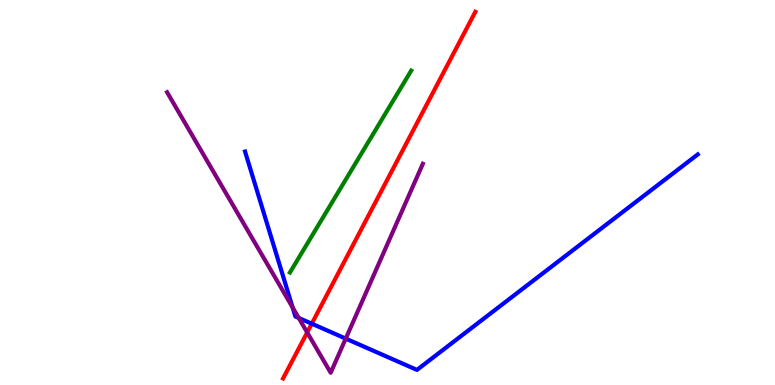[{'lines': ['blue', 'red'], 'intersections': [{'x': 4.02, 'y': 1.59}]}, {'lines': ['green', 'red'], 'intersections': []}, {'lines': ['purple', 'red'], 'intersections': [{'x': 3.96, 'y': 1.37}]}, {'lines': ['blue', 'green'], 'intersections': []}, {'lines': ['blue', 'purple'], 'intersections': [{'x': 3.78, 'y': 2.01}, {'x': 3.85, 'y': 1.74}, {'x': 4.46, 'y': 1.2}]}, {'lines': ['green', 'purple'], 'intersections': []}]